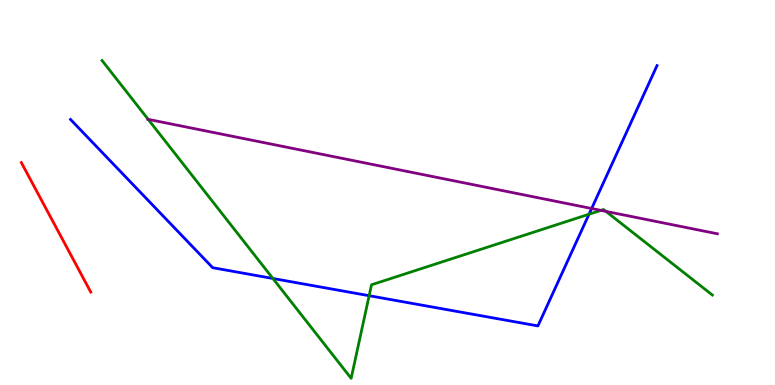[{'lines': ['blue', 'red'], 'intersections': []}, {'lines': ['green', 'red'], 'intersections': []}, {'lines': ['purple', 'red'], 'intersections': []}, {'lines': ['blue', 'green'], 'intersections': [{'x': 3.52, 'y': 2.77}, {'x': 4.76, 'y': 2.32}, {'x': 7.6, 'y': 4.44}]}, {'lines': ['blue', 'purple'], 'intersections': [{'x': 7.63, 'y': 4.58}]}, {'lines': ['green', 'purple'], 'intersections': [{'x': 1.91, 'y': 6.9}, {'x': 7.75, 'y': 4.54}, {'x': 7.82, 'y': 4.51}]}]